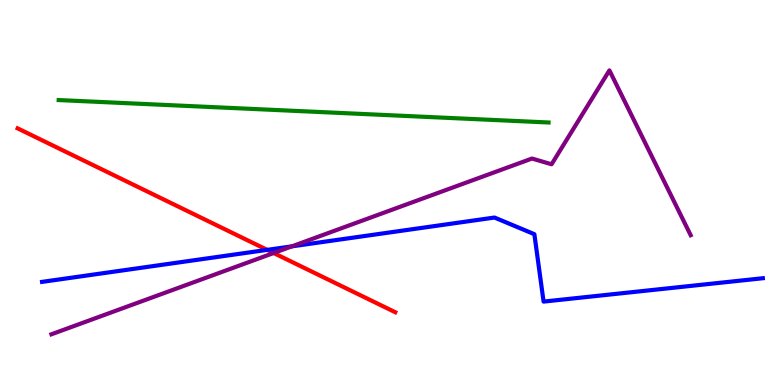[{'lines': ['blue', 'red'], 'intersections': [{'x': 3.45, 'y': 3.51}]}, {'lines': ['green', 'red'], 'intersections': []}, {'lines': ['purple', 'red'], 'intersections': [{'x': 3.53, 'y': 3.43}]}, {'lines': ['blue', 'green'], 'intersections': []}, {'lines': ['blue', 'purple'], 'intersections': [{'x': 3.77, 'y': 3.6}]}, {'lines': ['green', 'purple'], 'intersections': []}]